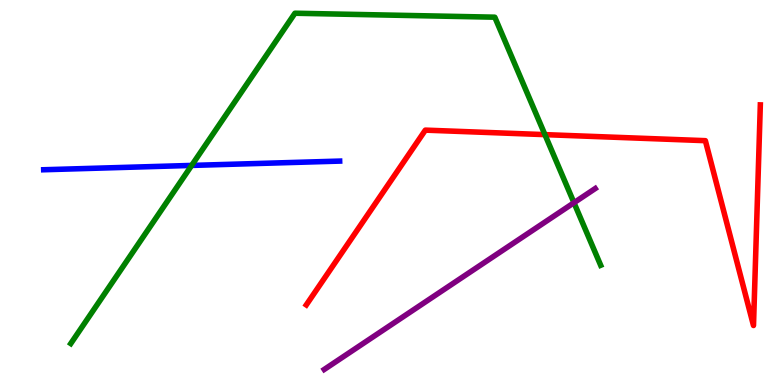[{'lines': ['blue', 'red'], 'intersections': []}, {'lines': ['green', 'red'], 'intersections': [{'x': 7.03, 'y': 6.5}]}, {'lines': ['purple', 'red'], 'intersections': []}, {'lines': ['blue', 'green'], 'intersections': [{'x': 2.47, 'y': 5.7}]}, {'lines': ['blue', 'purple'], 'intersections': []}, {'lines': ['green', 'purple'], 'intersections': [{'x': 7.41, 'y': 4.73}]}]